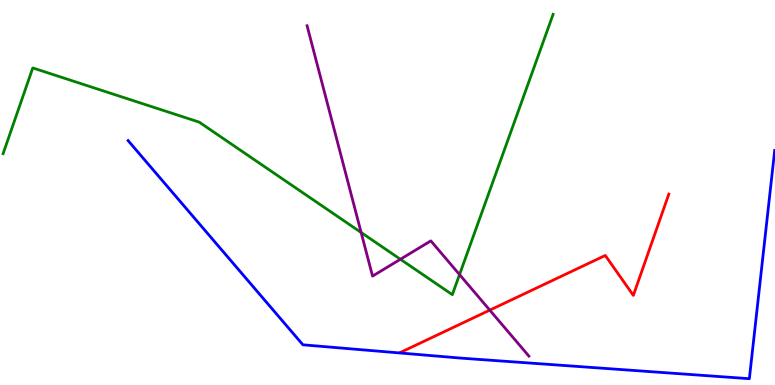[{'lines': ['blue', 'red'], 'intersections': []}, {'lines': ['green', 'red'], 'intersections': []}, {'lines': ['purple', 'red'], 'intersections': [{'x': 6.32, 'y': 1.94}]}, {'lines': ['blue', 'green'], 'intersections': []}, {'lines': ['blue', 'purple'], 'intersections': []}, {'lines': ['green', 'purple'], 'intersections': [{'x': 4.66, 'y': 3.96}, {'x': 5.17, 'y': 3.27}, {'x': 5.93, 'y': 2.87}]}]